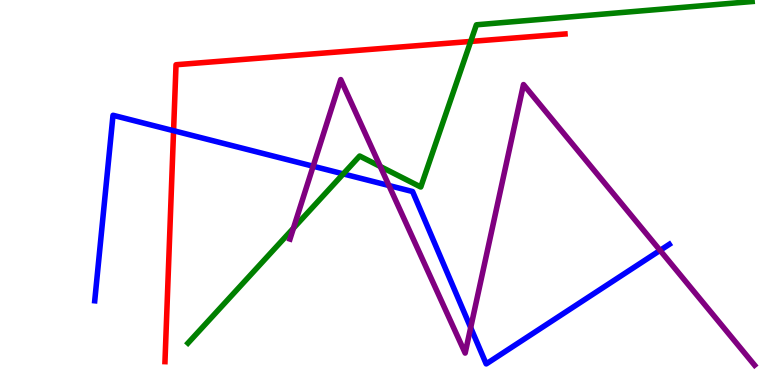[{'lines': ['blue', 'red'], 'intersections': [{'x': 2.24, 'y': 6.61}]}, {'lines': ['green', 'red'], 'intersections': [{'x': 6.07, 'y': 8.92}]}, {'lines': ['purple', 'red'], 'intersections': []}, {'lines': ['blue', 'green'], 'intersections': [{'x': 4.43, 'y': 5.48}]}, {'lines': ['blue', 'purple'], 'intersections': [{'x': 4.04, 'y': 5.68}, {'x': 5.02, 'y': 5.18}, {'x': 6.07, 'y': 1.49}, {'x': 8.52, 'y': 3.5}]}, {'lines': ['green', 'purple'], 'intersections': [{'x': 3.79, 'y': 4.07}, {'x': 4.91, 'y': 5.68}]}]